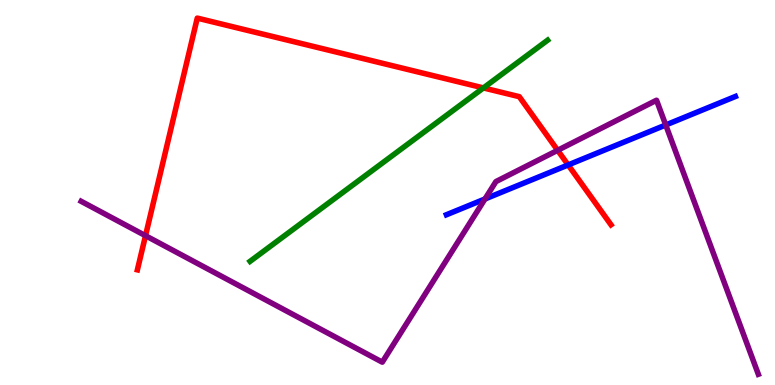[{'lines': ['blue', 'red'], 'intersections': [{'x': 7.33, 'y': 5.72}]}, {'lines': ['green', 'red'], 'intersections': [{'x': 6.24, 'y': 7.72}]}, {'lines': ['purple', 'red'], 'intersections': [{'x': 1.88, 'y': 3.88}, {'x': 7.2, 'y': 6.1}]}, {'lines': ['blue', 'green'], 'intersections': []}, {'lines': ['blue', 'purple'], 'intersections': [{'x': 6.26, 'y': 4.83}, {'x': 8.59, 'y': 6.75}]}, {'lines': ['green', 'purple'], 'intersections': []}]